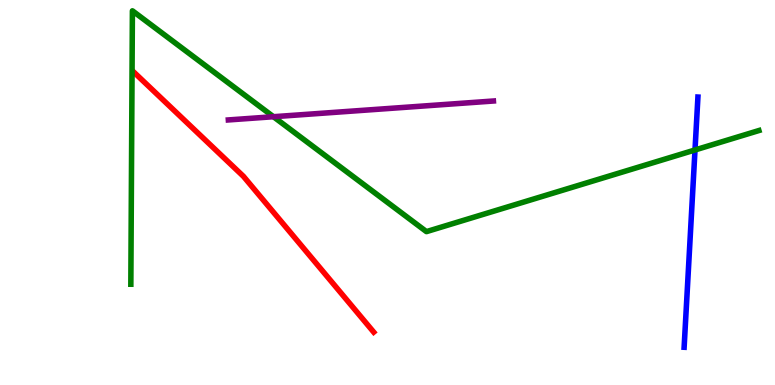[{'lines': ['blue', 'red'], 'intersections': []}, {'lines': ['green', 'red'], 'intersections': []}, {'lines': ['purple', 'red'], 'intersections': []}, {'lines': ['blue', 'green'], 'intersections': [{'x': 8.97, 'y': 6.1}]}, {'lines': ['blue', 'purple'], 'intersections': []}, {'lines': ['green', 'purple'], 'intersections': [{'x': 3.53, 'y': 6.97}]}]